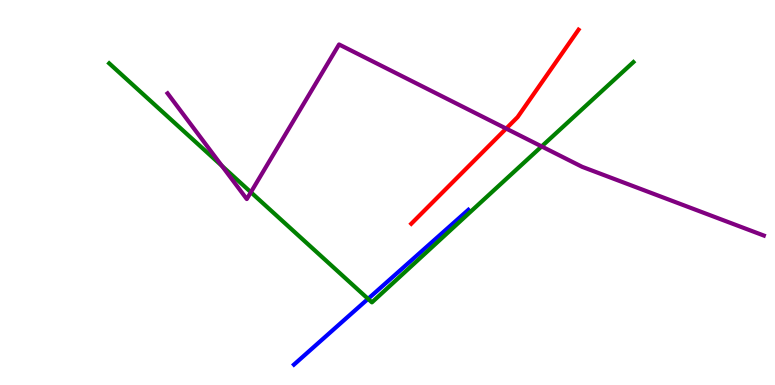[{'lines': ['blue', 'red'], 'intersections': []}, {'lines': ['green', 'red'], 'intersections': []}, {'lines': ['purple', 'red'], 'intersections': [{'x': 6.53, 'y': 6.66}]}, {'lines': ['blue', 'green'], 'intersections': [{'x': 4.75, 'y': 2.24}]}, {'lines': ['blue', 'purple'], 'intersections': []}, {'lines': ['green', 'purple'], 'intersections': [{'x': 2.86, 'y': 5.69}, {'x': 3.24, 'y': 5.01}, {'x': 6.99, 'y': 6.2}]}]